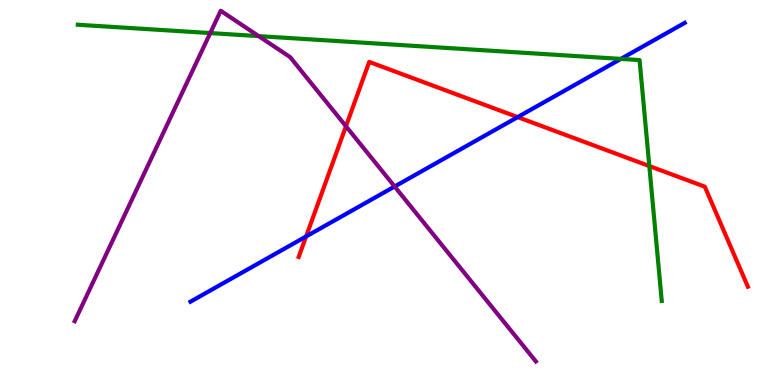[{'lines': ['blue', 'red'], 'intersections': [{'x': 3.95, 'y': 3.86}, {'x': 6.68, 'y': 6.96}]}, {'lines': ['green', 'red'], 'intersections': [{'x': 8.38, 'y': 5.69}]}, {'lines': ['purple', 'red'], 'intersections': [{'x': 4.46, 'y': 6.72}]}, {'lines': ['blue', 'green'], 'intersections': [{'x': 8.01, 'y': 8.47}]}, {'lines': ['blue', 'purple'], 'intersections': [{'x': 5.09, 'y': 5.16}]}, {'lines': ['green', 'purple'], 'intersections': [{'x': 2.71, 'y': 9.14}, {'x': 3.34, 'y': 9.06}]}]